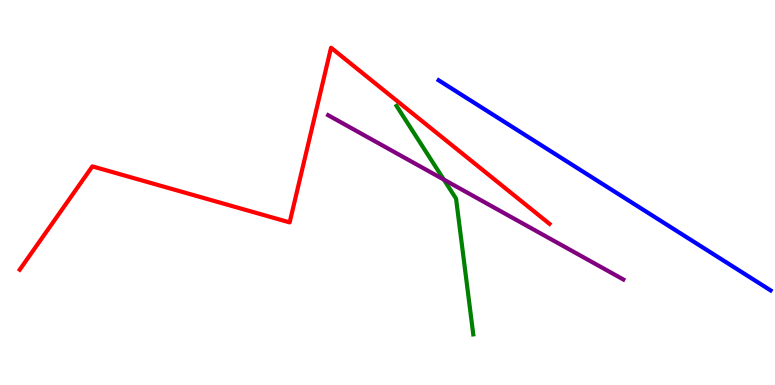[{'lines': ['blue', 'red'], 'intersections': []}, {'lines': ['green', 'red'], 'intersections': []}, {'lines': ['purple', 'red'], 'intersections': []}, {'lines': ['blue', 'green'], 'intersections': []}, {'lines': ['blue', 'purple'], 'intersections': []}, {'lines': ['green', 'purple'], 'intersections': [{'x': 5.73, 'y': 5.34}]}]